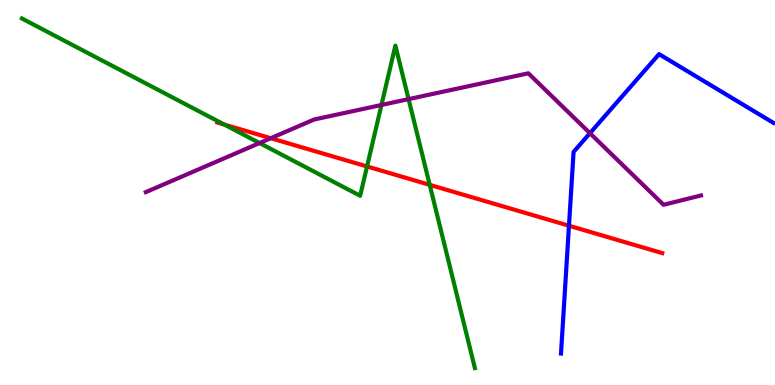[{'lines': ['blue', 'red'], 'intersections': [{'x': 7.34, 'y': 4.14}]}, {'lines': ['green', 'red'], 'intersections': [{'x': 2.89, 'y': 6.76}, {'x': 4.74, 'y': 5.68}, {'x': 5.54, 'y': 5.2}]}, {'lines': ['purple', 'red'], 'intersections': [{'x': 3.49, 'y': 6.41}]}, {'lines': ['blue', 'green'], 'intersections': []}, {'lines': ['blue', 'purple'], 'intersections': [{'x': 7.61, 'y': 6.54}]}, {'lines': ['green', 'purple'], 'intersections': [{'x': 3.35, 'y': 6.28}, {'x': 4.92, 'y': 7.27}, {'x': 5.27, 'y': 7.43}]}]